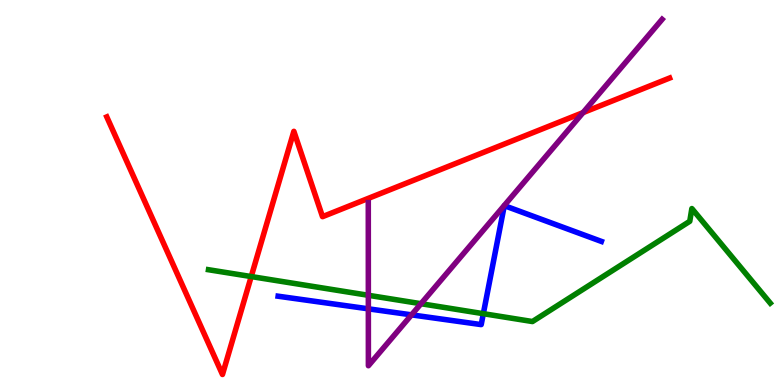[{'lines': ['blue', 'red'], 'intersections': []}, {'lines': ['green', 'red'], 'intersections': [{'x': 3.24, 'y': 2.82}]}, {'lines': ['purple', 'red'], 'intersections': [{'x': 7.52, 'y': 7.07}]}, {'lines': ['blue', 'green'], 'intersections': [{'x': 6.24, 'y': 1.85}]}, {'lines': ['blue', 'purple'], 'intersections': [{'x': 4.75, 'y': 1.98}, {'x': 5.31, 'y': 1.82}]}, {'lines': ['green', 'purple'], 'intersections': [{'x': 4.75, 'y': 2.33}, {'x': 5.43, 'y': 2.11}]}]